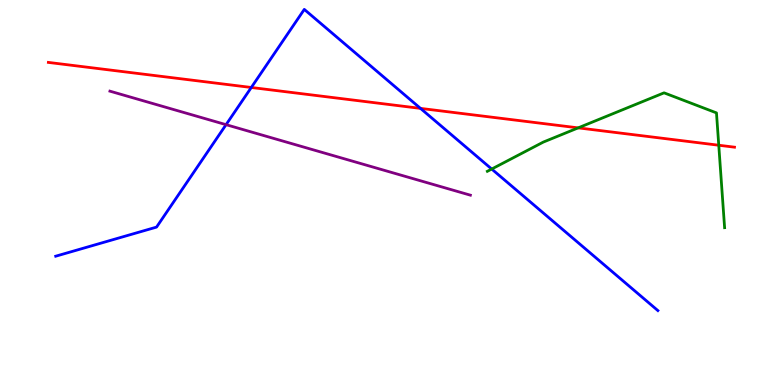[{'lines': ['blue', 'red'], 'intersections': [{'x': 3.24, 'y': 7.73}, {'x': 5.43, 'y': 7.18}]}, {'lines': ['green', 'red'], 'intersections': [{'x': 7.46, 'y': 6.68}, {'x': 9.27, 'y': 6.23}]}, {'lines': ['purple', 'red'], 'intersections': []}, {'lines': ['blue', 'green'], 'intersections': [{'x': 6.34, 'y': 5.61}]}, {'lines': ['blue', 'purple'], 'intersections': [{'x': 2.92, 'y': 6.76}]}, {'lines': ['green', 'purple'], 'intersections': []}]